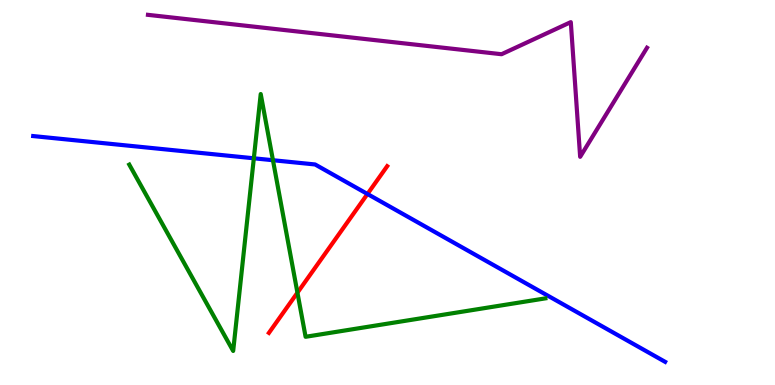[{'lines': ['blue', 'red'], 'intersections': [{'x': 4.74, 'y': 4.96}]}, {'lines': ['green', 'red'], 'intersections': [{'x': 3.84, 'y': 2.4}]}, {'lines': ['purple', 'red'], 'intersections': []}, {'lines': ['blue', 'green'], 'intersections': [{'x': 3.28, 'y': 5.89}, {'x': 3.52, 'y': 5.84}]}, {'lines': ['blue', 'purple'], 'intersections': []}, {'lines': ['green', 'purple'], 'intersections': []}]